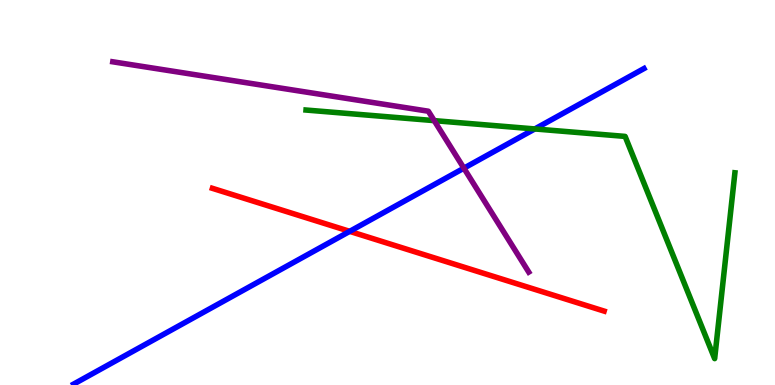[{'lines': ['blue', 'red'], 'intersections': [{'x': 4.51, 'y': 3.99}]}, {'lines': ['green', 'red'], 'intersections': []}, {'lines': ['purple', 'red'], 'intersections': []}, {'lines': ['blue', 'green'], 'intersections': [{'x': 6.9, 'y': 6.65}]}, {'lines': ['blue', 'purple'], 'intersections': [{'x': 5.99, 'y': 5.63}]}, {'lines': ['green', 'purple'], 'intersections': [{'x': 5.6, 'y': 6.87}]}]